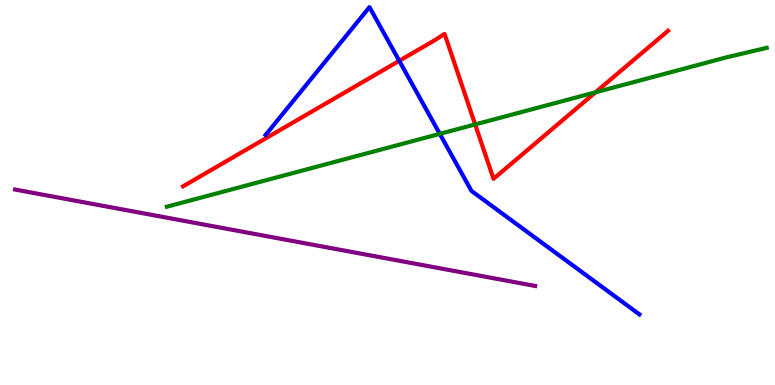[{'lines': ['blue', 'red'], 'intersections': [{'x': 5.15, 'y': 8.42}]}, {'lines': ['green', 'red'], 'intersections': [{'x': 6.13, 'y': 6.77}, {'x': 7.68, 'y': 7.6}]}, {'lines': ['purple', 'red'], 'intersections': []}, {'lines': ['blue', 'green'], 'intersections': [{'x': 5.67, 'y': 6.52}]}, {'lines': ['blue', 'purple'], 'intersections': []}, {'lines': ['green', 'purple'], 'intersections': []}]